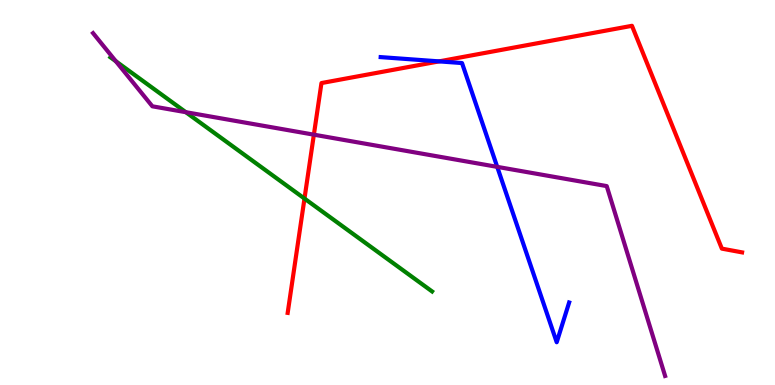[{'lines': ['blue', 'red'], 'intersections': [{'x': 5.67, 'y': 8.41}]}, {'lines': ['green', 'red'], 'intersections': [{'x': 3.93, 'y': 4.84}]}, {'lines': ['purple', 'red'], 'intersections': [{'x': 4.05, 'y': 6.5}]}, {'lines': ['blue', 'green'], 'intersections': []}, {'lines': ['blue', 'purple'], 'intersections': [{'x': 6.42, 'y': 5.67}]}, {'lines': ['green', 'purple'], 'intersections': [{'x': 1.49, 'y': 8.41}, {'x': 2.4, 'y': 7.09}]}]